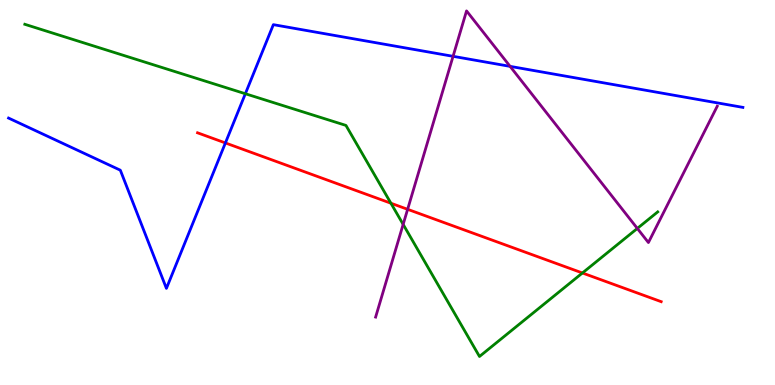[{'lines': ['blue', 'red'], 'intersections': [{'x': 2.91, 'y': 6.29}]}, {'lines': ['green', 'red'], 'intersections': [{'x': 5.04, 'y': 4.72}, {'x': 7.52, 'y': 2.91}]}, {'lines': ['purple', 'red'], 'intersections': [{'x': 5.26, 'y': 4.56}]}, {'lines': ['blue', 'green'], 'intersections': [{'x': 3.17, 'y': 7.57}]}, {'lines': ['blue', 'purple'], 'intersections': [{'x': 5.85, 'y': 8.54}, {'x': 6.58, 'y': 8.28}]}, {'lines': ['green', 'purple'], 'intersections': [{'x': 5.2, 'y': 4.17}, {'x': 8.22, 'y': 4.07}]}]